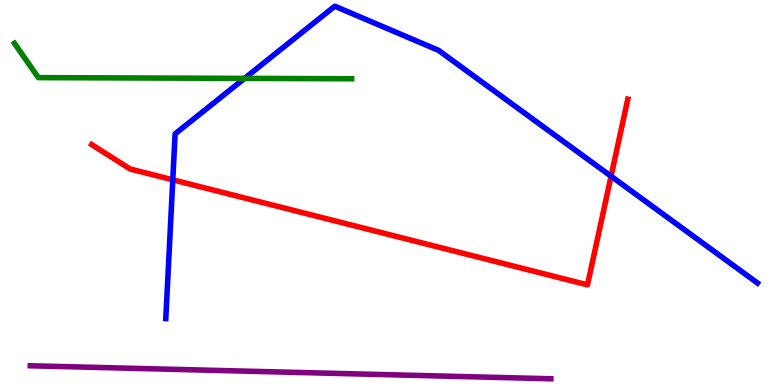[{'lines': ['blue', 'red'], 'intersections': [{'x': 2.23, 'y': 5.33}, {'x': 7.88, 'y': 5.42}]}, {'lines': ['green', 'red'], 'intersections': []}, {'lines': ['purple', 'red'], 'intersections': []}, {'lines': ['blue', 'green'], 'intersections': [{'x': 3.16, 'y': 7.96}]}, {'lines': ['blue', 'purple'], 'intersections': []}, {'lines': ['green', 'purple'], 'intersections': []}]